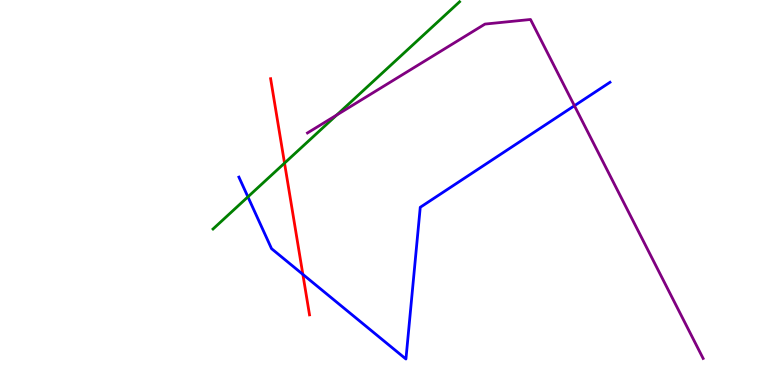[{'lines': ['blue', 'red'], 'intersections': [{'x': 3.91, 'y': 2.87}]}, {'lines': ['green', 'red'], 'intersections': [{'x': 3.67, 'y': 5.76}]}, {'lines': ['purple', 'red'], 'intersections': []}, {'lines': ['blue', 'green'], 'intersections': [{'x': 3.2, 'y': 4.89}]}, {'lines': ['blue', 'purple'], 'intersections': [{'x': 7.41, 'y': 7.25}]}, {'lines': ['green', 'purple'], 'intersections': [{'x': 4.34, 'y': 7.01}]}]